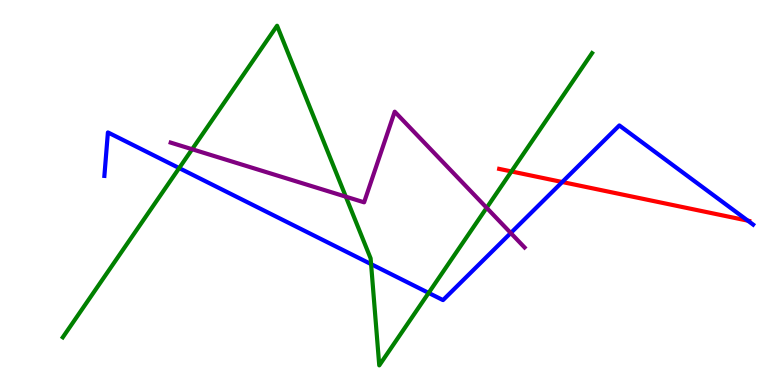[{'lines': ['blue', 'red'], 'intersections': [{'x': 7.25, 'y': 5.27}, {'x': 9.65, 'y': 4.27}]}, {'lines': ['green', 'red'], 'intersections': [{'x': 6.6, 'y': 5.55}]}, {'lines': ['purple', 'red'], 'intersections': []}, {'lines': ['blue', 'green'], 'intersections': [{'x': 2.31, 'y': 5.63}, {'x': 4.79, 'y': 3.14}, {'x': 5.53, 'y': 2.39}]}, {'lines': ['blue', 'purple'], 'intersections': [{'x': 6.59, 'y': 3.95}]}, {'lines': ['green', 'purple'], 'intersections': [{'x': 2.48, 'y': 6.12}, {'x': 4.46, 'y': 4.89}, {'x': 6.28, 'y': 4.6}]}]